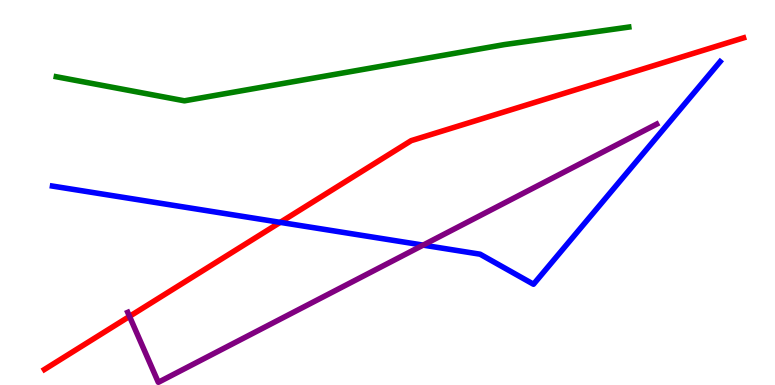[{'lines': ['blue', 'red'], 'intersections': [{'x': 3.62, 'y': 4.22}]}, {'lines': ['green', 'red'], 'intersections': []}, {'lines': ['purple', 'red'], 'intersections': [{'x': 1.67, 'y': 1.78}]}, {'lines': ['blue', 'green'], 'intersections': []}, {'lines': ['blue', 'purple'], 'intersections': [{'x': 5.46, 'y': 3.63}]}, {'lines': ['green', 'purple'], 'intersections': []}]